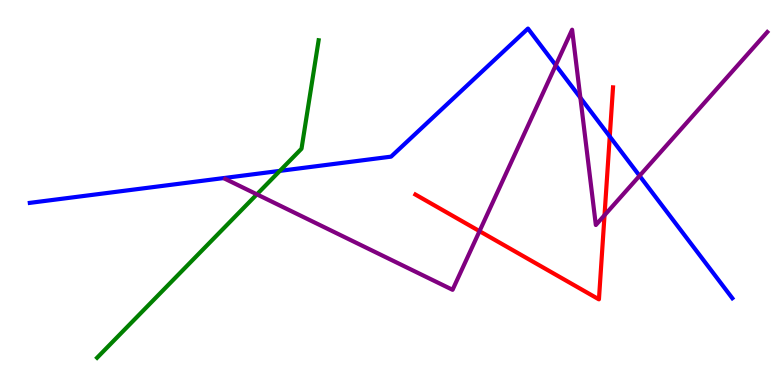[{'lines': ['blue', 'red'], 'intersections': [{'x': 7.87, 'y': 6.45}]}, {'lines': ['green', 'red'], 'intersections': []}, {'lines': ['purple', 'red'], 'intersections': [{'x': 6.19, 'y': 4.0}, {'x': 7.8, 'y': 4.41}]}, {'lines': ['blue', 'green'], 'intersections': [{'x': 3.61, 'y': 5.56}]}, {'lines': ['blue', 'purple'], 'intersections': [{'x': 7.17, 'y': 8.31}, {'x': 7.49, 'y': 7.46}, {'x': 8.25, 'y': 5.43}]}, {'lines': ['green', 'purple'], 'intersections': [{'x': 3.31, 'y': 4.95}]}]